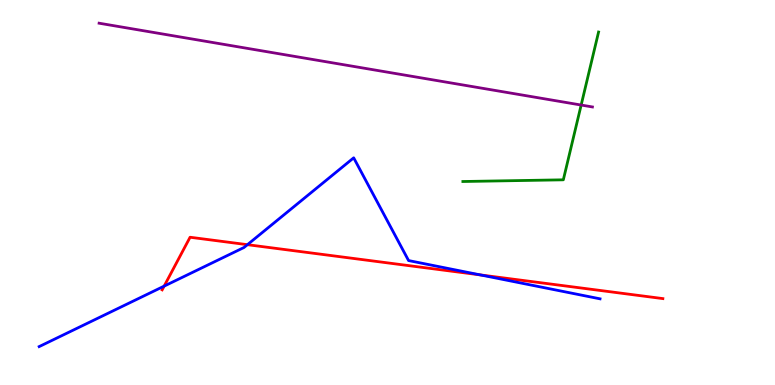[{'lines': ['blue', 'red'], 'intersections': [{'x': 2.12, 'y': 2.57}, {'x': 3.19, 'y': 3.64}, {'x': 6.2, 'y': 2.86}]}, {'lines': ['green', 'red'], 'intersections': []}, {'lines': ['purple', 'red'], 'intersections': []}, {'lines': ['blue', 'green'], 'intersections': []}, {'lines': ['blue', 'purple'], 'intersections': []}, {'lines': ['green', 'purple'], 'intersections': [{'x': 7.5, 'y': 7.27}]}]